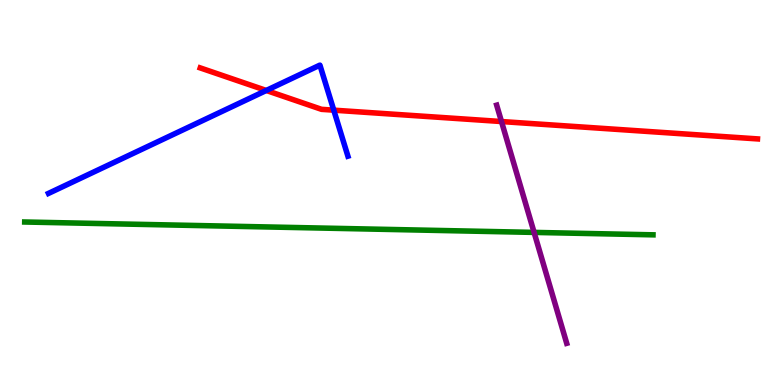[{'lines': ['blue', 'red'], 'intersections': [{'x': 3.44, 'y': 7.65}, {'x': 4.31, 'y': 7.14}]}, {'lines': ['green', 'red'], 'intersections': []}, {'lines': ['purple', 'red'], 'intersections': [{'x': 6.47, 'y': 6.84}]}, {'lines': ['blue', 'green'], 'intersections': []}, {'lines': ['blue', 'purple'], 'intersections': []}, {'lines': ['green', 'purple'], 'intersections': [{'x': 6.89, 'y': 3.96}]}]